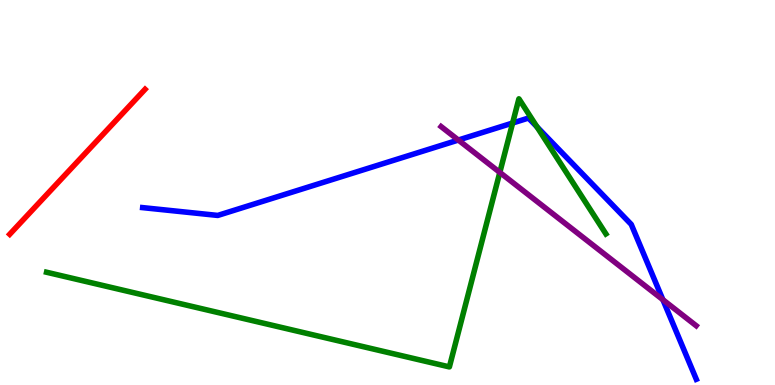[{'lines': ['blue', 'red'], 'intersections': []}, {'lines': ['green', 'red'], 'intersections': []}, {'lines': ['purple', 'red'], 'intersections': []}, {'lines': ['blue', 'green'], 'intersections': [{'x': 6.61, 'y': 6.8}, {'x': 6.93, 'y': 6.71}]}, {'lines': ['blue', 'purple'], 'intersections': [{'x': 5.91, 'y': 6.36}, {'x': 8.55, 'y': 2.22}]}, {'lines': ['green', 'purple'], 'intersections': [{'x': 6.45, 'y': 5.52}]}]